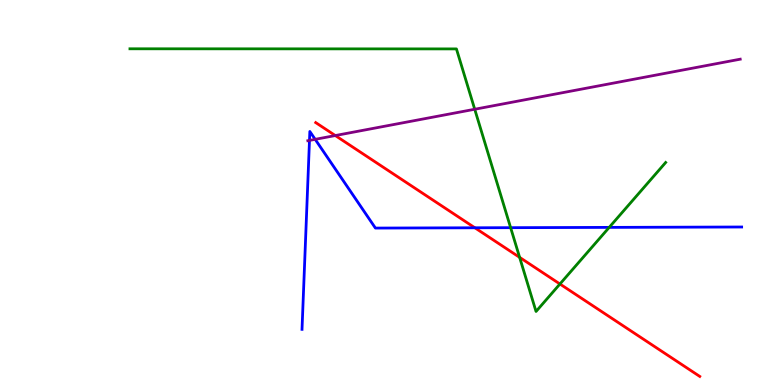[{'lines': ['blue', 'red'], 'intersections': [{'x': 6.13, 'y': 4.08}]}, {'lines': ['green', 'red'], 'intersections': [{'x': 6.7, 'y': 3.32}, {'x': 7.22, 'y': 2.62}]}, {'lines': ['purple', 'red'], 'intersections': [{'x': 4.33, 'y': 6.48}]}, {'lines': ['blue', 'green'], 'intersections': [{'x': 6.59, 'y': 4.09}, {'x': 7.86, 'y': 4.09}]}, {'lines': ['blue', 'purple'], 'intersections': [{'x': 3.99, 'y': 6.35}, {'x': 4.07, 'y': 6.38}]}, {'lines': ['green', 'purple'], 'intersections': [{'x': 6.13, 'y': 7.16}]}]